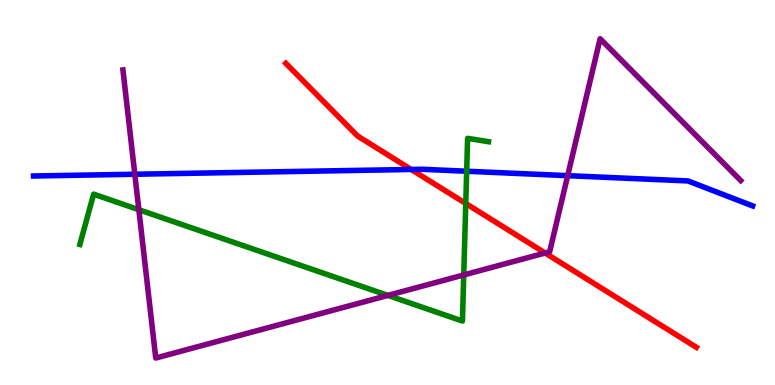[{'lines': ['blue', 'red'], 'intersections': [{'x': 5.31, 'y': 5.6}]}, {'lines': ['green', 'red'], 'intersections': [{'x': 6.01, 'y': 4.71}]}, {'lines': ['purple', 'red'], 'intersections': [{'x': 7.03, 'y': 3.43}]}, {'lines': ['blue', 'green'], 'intersections': [{'x': 6.02, 'y': 5.55}]}, {'lines': ['blue', 'purple'], 'intersections': [{'x': 1.74, 'y': 5.47}, {'x': 7.32, 'y': 5.44}]}, {'lines': ['green', 'purple'], 'intersections': [{'x': 1.79, 'y': 4.55}, {'x': 5.01, 'y': 2.33}, {'x': 5.98, 'y': 2.86}]}]